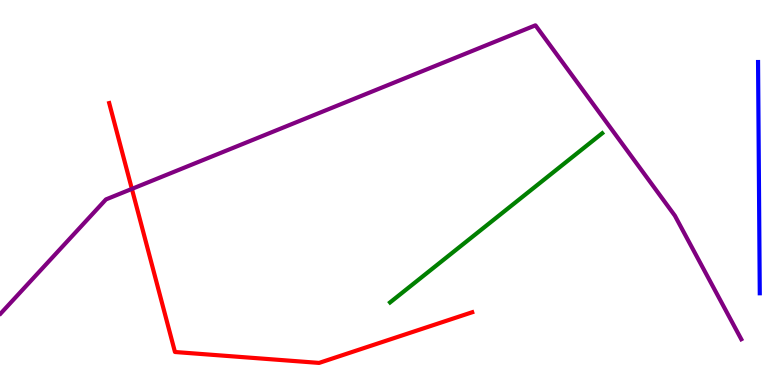[{'lines': ['blue', 'red'], 'intersections': []}, {'lines': ['green', 'red'], 'intersections': []}, {'lines': ['purple', 'red'], 'intersections': [{'x': 1.7, 'y': 5.09}]}, {'lines': ['blue', 'green'], 'intersections': []}, {'lines': ['blue', 'purple'], 'intersections': []}, {'lines': ['green', 'purple'], 'intersections': []}]